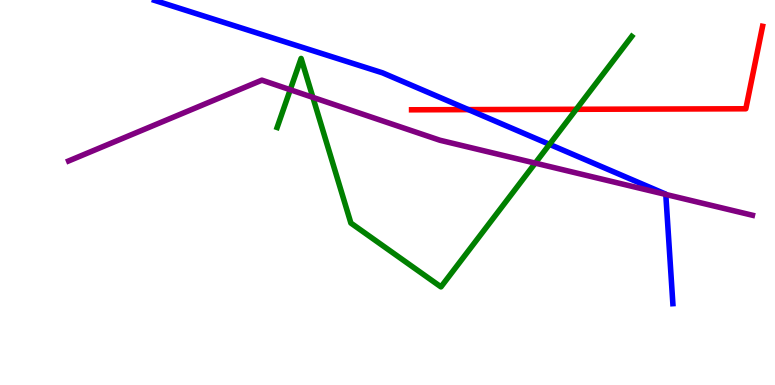[{'lines': ['blue', 'red'], 'intersections': [{'x': 6.04, 'y': 7.15}]}, {'lines': ['green', 'red'], 'intersections': [{'x': 7.44, 'y': 7.16}]}, {'lines': ['purple', 'red'], 'intersections': []}, {'lines': ['blue', 'green'], 'intersections': [{'x': 7.09, 'y': 6.25}]}, {'lines': ['blue', 'purple'], 'intersections': [{'x': 8.59, 'y': 4.95}]}, {'lines': ['green', 'purple'], 'intersections': [{'x': 3.75, 'y': 7.67}, {'x': 4.04, 'y': 7.47}, {'x': 6.91, 'y': 5.76}]}]